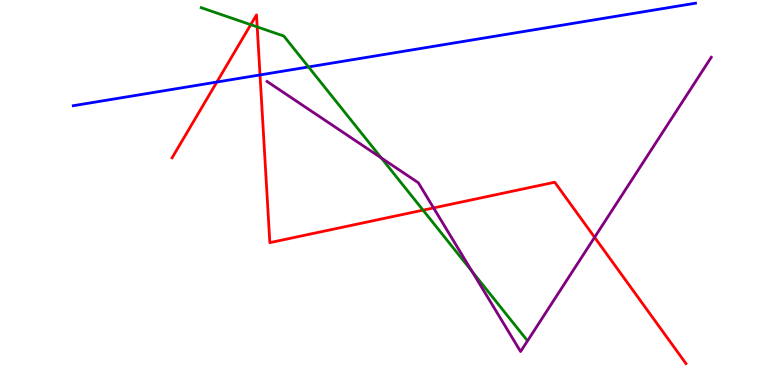[{'lines': ['blue', 'red'], 'intersections': [{'x': 2.8, 'y': 7.87}, {'x': 3.36, 'y': 8.05}]}, {'lines': ['green', 'red'], 'intersections': [{'x': 3.24, 'y': 9.36}, {'x': 3.32, 'y': 9.3}, {'x': 5.46, 'y': 4.54}]}, {'lines': ['purple', 'red'], 'intersections': [{'x': 5.59, 'y': 4.6}, {'x': 7.67, 'y': 3.84}]}, {'lines': ['blue', 'green'], 'intersections': [{'x': 3.98, 'y': 8.26}]}, {'lines': ['blue', 'purple'], 'intersections': []}, {'lines': ['green', 'purple'], 'intersections': [{'x': 4.92, 'y': 5.9}, {'x': 6.09, 'y': 2.95}]}]